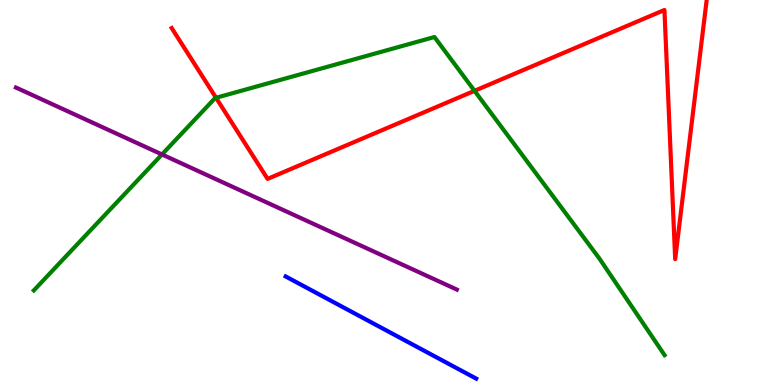[{'lines': ['blue', 'red'], 'intersections': []}, {'lines': ['green', 'red'], 'intersections': [{'x': 2.79, 'y': 7.46}, {'x': 6.12, 'y': 7.64}]}, {'lines': ['purple', 'red'], 'intersections': []}, {'lines': ['blue', 'green'], 'intersections': []}, {'lines': ['blue', 'purple'], 'intersections': []}, {'lines': ['green', 'purple'], 'intersections': [{'x': 2.09, 'y': 5.99}]}]